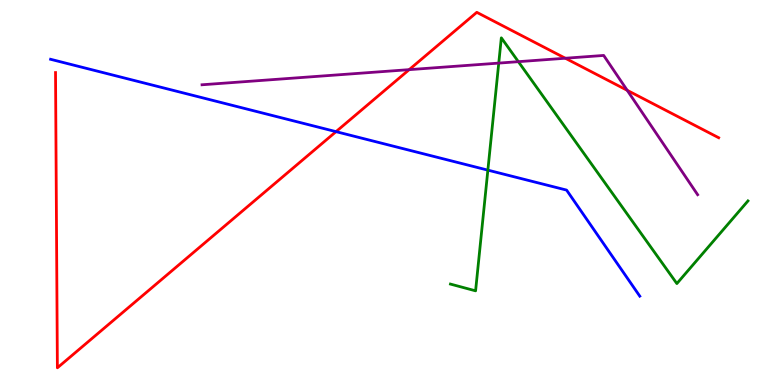[{'lines': ['blue', 'red'], 'intersections': [{'x': 4.34, 'y': 6.58}]}, {'lines': ['green', 'red'], 'intersections': []}, {'lines': ['purple', 'red'], 'intersections': [{'x': 5.28, 'y': 8.19}, {'x': 7.29, 'y': 8.49}, {'x': 8.09, 'y': 7.65}]}, {'lines': ['blue', 'green'], 'intersections': [{'x': 6.3, 'y': 5.58}]}, {'lines': ['blue', 'purple'], 'intersections': []}, {'lines': ['green', 'purple'], 'intersections': [{'x': 6.44, 'y': 8.36}, {'x': 6.69, 'y': 8.4}]}]